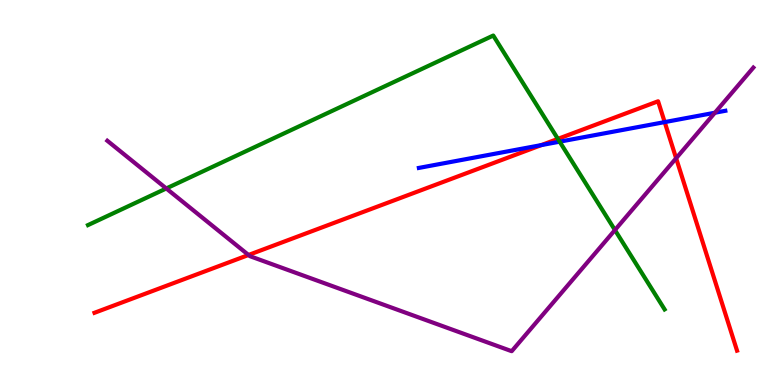[{'lines': ['blue', 'red'], 'intersections': [{'x': 6.99, 'y': 6.23}, {'x': 8.58, 'y': 6.83}]}, {'lines': ['green', 'red'], 'intersections': [{'x': 7.2, 'y': 6.39}]}, {'lines': ['purple', 'red'], 'intersections': [{'x': 3.21, 'y': 3.38}, {'x': 8.72, 'y': 5.89}]}, {'lines': ['blue', 'green'], 'intersections': [{'x': 7.22, 'y': 6.32}]}, {'lines': ['blue', 'purple'], 'intersections': [{'x': 9.22, 'y': 7.07}]}, {'lines': ['green', 'purple'], 'intersections': [{'x': 2.15, 'y': 5.1}, {'x': 7.93, 'y': 4.02}]}]